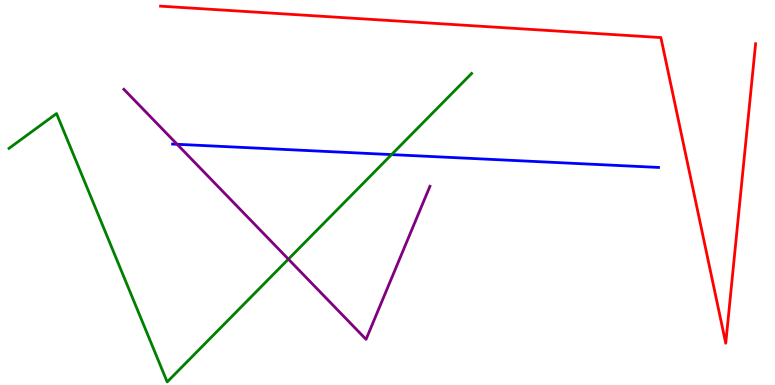[{'lines': ['blue', 'red'], 'intersections': []}, {'lines': ['green', 'red'], 'intersections': []}, {'lines': ['purple', 'red'], 'intersections': []}, {'lines': ['blue', 'green'], 'intersections': [{'x': 5.05, 'y': 5.98}]}, {'lines': ['blue', 'purple'], 'intersections': [{'x': 2.29, 'y': 6.25}]}, {'lines': ['green', 'purple'], 'intersections': [{'x': 3.72, 'y': 3.27}]}]